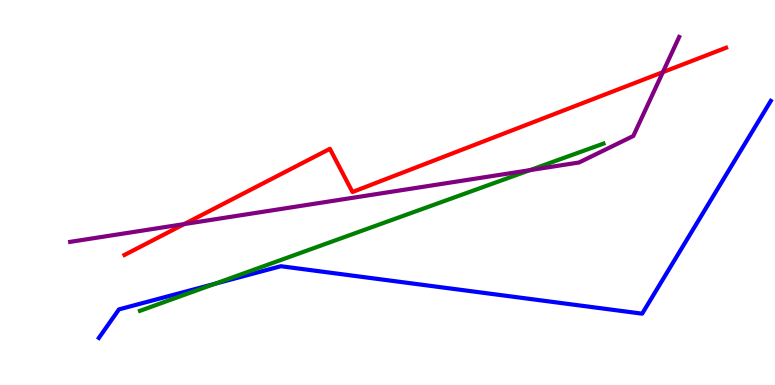[{'lines': ['blue', 'red'], 'intersections': []}, {'lines': ['green', 'red'], 'intersections': []}, {'lines': ['purple', 'red'], 'intersections': [{'x': 2.38, 'y': 4.18}, {'x': 8.55, 'y': 8.13}]}, {'lines': ['blue', 'green'], 'intersections': [{'x': 2.77, 'y': 2.63}]}, {'lines': ['blue', 'purple'], 'intersections': []}, {'lines': ['green', 'purple'], 'intersections': [{'x': 6.84, 'y': 5.58}]}]